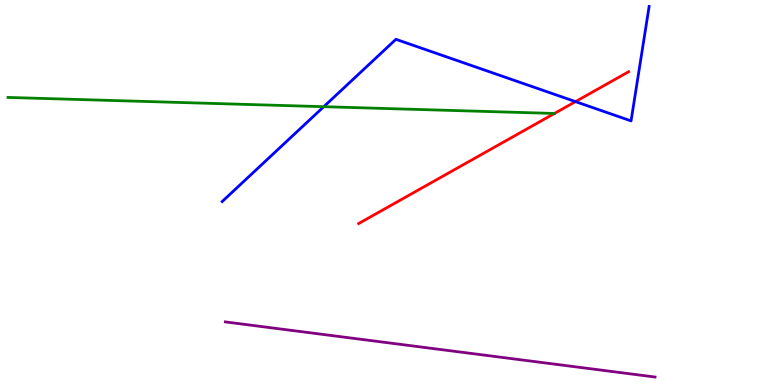[{'lines': ['blue', 'red'], 'intersections': [{'x': 7.43, 'y': 7.36}]}, {'lines': ['green', 'red'], 'intersections': [{'x': 7.15, 'y': 7.05}]}, {'lines': ['purple', 'red'], 'intersections': []}, {'lines': ['blue', 'green'], 'intersections': [{'x': 4.18, 'y': 7.23}]}, {'lines': ['blue', 'purple'], 'intersections': []}, {'lines': ['green', 'purple'], 'intersections': []}]